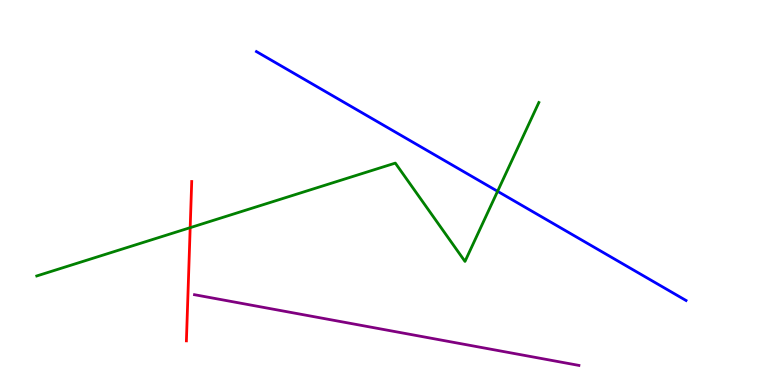[{'lines': ['blue', 'red'], 'intersections': []}, {'lines': ['green', 'red'], 'intersections': [{'x': 2.45, 'y': 4.09}]}, {'lines': ['purple', 'red'], 'intersections': []}, {'lines': ['blue', 'green'], 'intersections': [{'x': 6.42, 'y': 5.03}]}, {'lines': ['blue', 'purple'], 'intersections': []}, {'lines': ['green', 'purple'], 'intersections': []}]